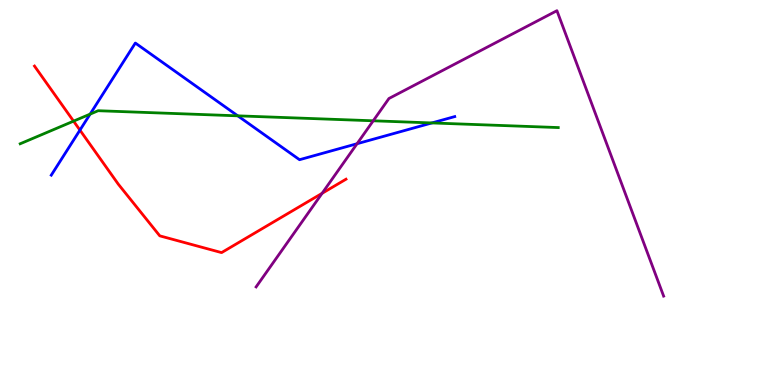[{'lines': ['blue', 'red'], 'intersections': [{'x': 1.03, 'y': 6.62}]}, {'lines': ['green', 'red'], 'intersections': [{'x': 0.949, 'y': 6.85}]}, {'lines': ['purple', 'red'], 'intersections': [{'x': 4.16, 'y': 4.98}]}, {'lines': ['blue', 'green'], 'intersections': [{'x': 1.16, 'y': 7.04}, {'x': 3.07, 'y': 6.99}, {'x': 5.57, 'y': 6.81}]}, {'lines': ['blue', 'purple'], 'intersections': [{'x': 4.61, 'y': 6.27}]}, {'lines': ['green', 'purple'], 'intersections': [{'x': 4.82, 'y': 6.86}]}]